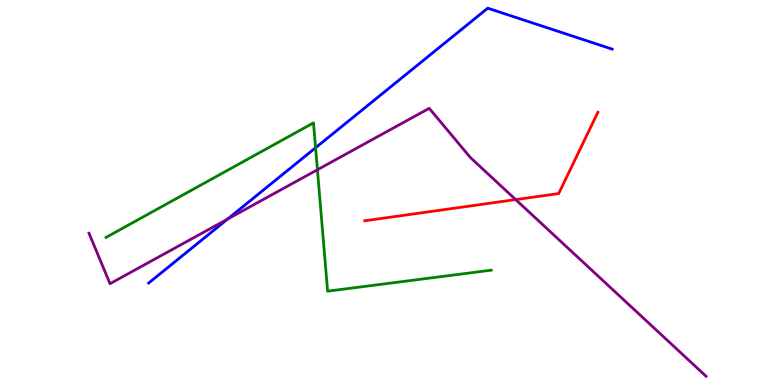[{'lines': ['blue', 'red'], 'intersections': []}, {'lines': ['green', 'red'], 'intersections': []}, {'lines': ['purple', 'red'], 'intersections': [{'x': 6.65, 'y': 4.82}]}, {'lines': ['blue', 'green'], 'intersections': [{'x': 4.07, 'y': 6.16}]}, {'lines': ['blue', 'purple'], 'intersections': [{'x': 2.94, 'y': 4.31}]}, {'lines': ['green', 'purple'], 'intersections': [{'x': 4.1, 'y': 5.59}]}]